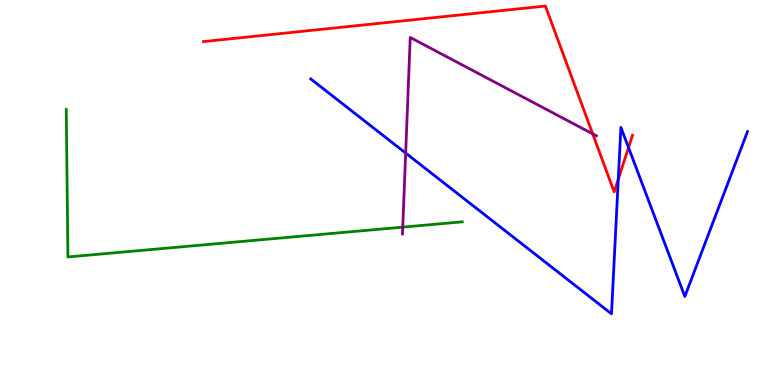[{'lines': ['blue', 'red'], 'intersections': [{'x': 7.98, 'y': 5.35}, {'x': 8.11, 'y': 6.17}]}, {'lines': ['green', 'red'], 'intersections': []}, {'lines': ['purple', 'red'], 'intersections': [{'x': 7.65, 'y': 6.52}]}, {'lines': ['blue', 'green'], 'intersections': []}, {'lines': ['blue', 'purple'], 'intersections': [{'x': 5.23, 'y': 6.02}]}, {'lines': ['green', 'purple'], 'intersections': [{'x': 5.2, 'y': 4.1}]}]